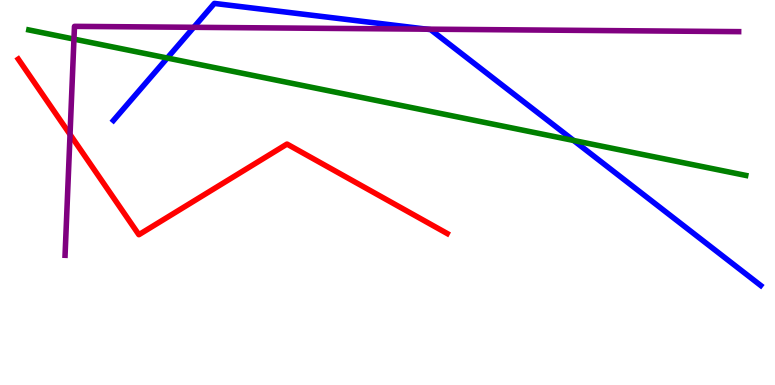[{'lines': ['blue', 'red'], 'intersections': []}, {'lines': ['green', 'red'], 'intersections': []}, {'lines': ['purple', 'red'], 'intersections': [{'x': 0.904, 'y': 6.51}]}, {'lines': ['blue', 'green'], 'intersections': [{'x': 2.16, 'y': 8.49}, {'x': 7.4, 'y': 6.35}]}, {'lines': ['blue', 'purple'], 'intersections': [{'x': 2.5, 'y': 9.29}, {'x': 5.51, 'y': 9.24}]}, {'lines': ['green', 'purple'], 'intersections': [{'x': 0.954, 'y': 8.98}]}]